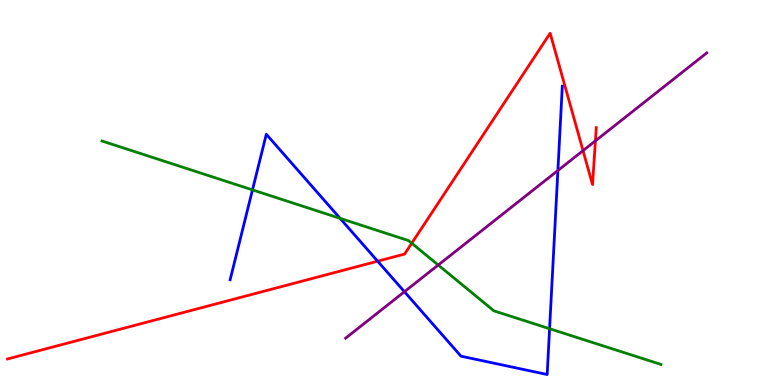[{'lines': ['blue', 'red'], 'intersections': [{'x': 4.87, 'y': 3.22}]}, {'lines': ['green', 'red'], 'intersections': [{'x': 5.31, 'y': 3.68}]}, {'lines': ['purple', 'red'], 'intersections': [{'x': 7.52, 'y': 6.09}, {'x': 7.68, 'y': 6.34}]}, {'lines': ['blue', 'green'], 'intersections': [{'x': 3.26, 'y': 5.07}, {'x': 4.39, 'y': 4.33}, {'x': 7.09, 'y': 1.46}]}, {'lines': ['blue', 'purple'], 'intersections': [{'x': 5.22, 'y': 2.42}, {'x': 7.2, 'y': 5.57}]}, {'lines': ['green', 'purple'], 'intersections': [{'x': 5.65, 'y': 3.12}]}]